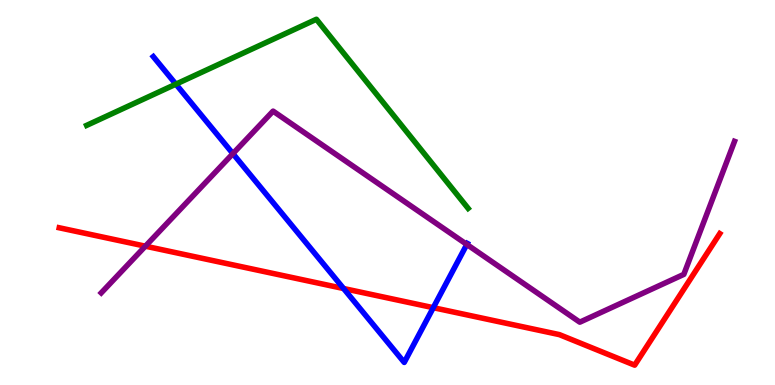[{'lines': ['blue', 'red'], 'intersections': [{'x': 4.43, 'y': 2.51}, {'x': 5.59, 'y': 2.01}]}, {'lines': ['green', 'red'], 'intersections': []}, {'lines': ['purple', 'red'], 'intersections': [{'x': 1.88, 'y': 3.61}]}, {'lines': ['blue', 'green'], 'intersections': [{'x': 2.27, 'y': 7.81}]}, {'lines': ['blue', 'purple'], 'intersections': [{'x': 3.01, 'y': 6.01}, {'x': 6.02, 'y': 3.65}]}, {'lines': ['green', 'purple'], 'intersections': []}]